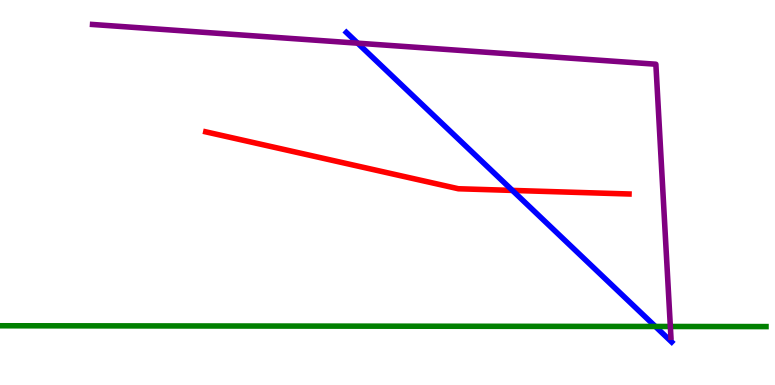[{'lines': ['blue', 'red'], 'intersections': [{'x': 6.61, 'y': 5.05}]}, {'lines': ['green', 'red'], 'intersections': []}, {'lines': ['purple', 'red'], 'intersections': []}, {'lines': ['blue', 'green'], 'intersections': [{'x': 8.46, 'y': 1.52}]}, {'lines': ['blue', 'purple'], 'intersections': [{'x': 4.62, 'y': 8.88}]}, {'lines': ['green', 'purple'], 'intersections': [{'x': 8.65, 'y': 1.52}]}]